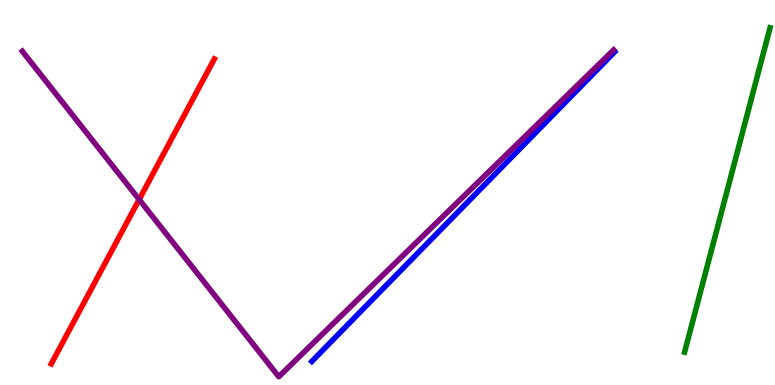[{'lines': ['blue', 'red'], 'intersections': []}, {'lines': ['green', 'red'], 'intersections': []}, {'lines': ['purple', 'red'], 'intersections': [{'x': 1.8, 'y': 4.82}]}, {'lines': ['blue', 'green'], 'intersections': []}, {'lines': ['blue', 'purple'], 'intersections': []}, {'lines': ['green', 'purple'], 'intersections': []}]